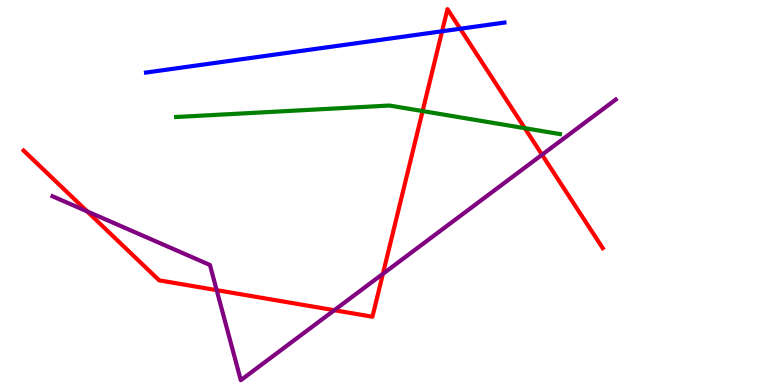[{'lines': ['blue', 'red'], 'intersections': [{'x': 5.7, 'y': 9.19}, {'x': 5.94, 'y': 9.25}]}, {'lines': ['green', 'red'], 'intersections': [{'x': 5.45, 'y': 7.11}, {'x': 6.77, 'y': 6.67}]}, {'lines': ['purple', 'red'], 'intersections': [{'x': 1.12, 'y': 4.51}, {'x': 2.8, 'y': 2.46}, {'x': 4.31, 'y': 1.94}, {'x': 4.94, 'y': 2.89}, {'x': 6.99, 'y': 5.98}]}, {'lines': ['blue', 'green'], 'intersections': []}, {'lines': ['blue', 'purple'], 'intersections': []}, {'lines': ['green', 'purple'], 'intersections': []}]